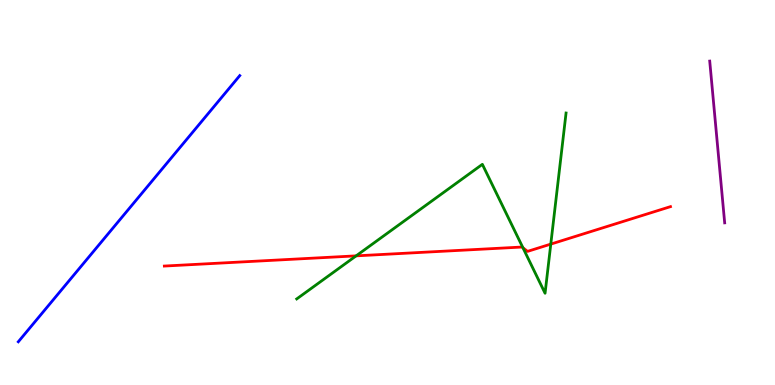[{'lines': ['blue', 'red'], 'intersections': []}, {'lines': ['green', 'red'], 'intersections': [{'x': 4.6, 'y': 3.35}, {'x': 6.75, 'y': 3.56}, {'x': 7.11, 'y': 3.66}]}, {'lines': ['purple', 'red'], 'intersections': []}, {'lines': ['blue', 'green'], 'intersections': []}, {'lines': ['blue', 'purple'], 'intersections': []}, {'lines': ['green', 'purple'], 'intersections': []}]